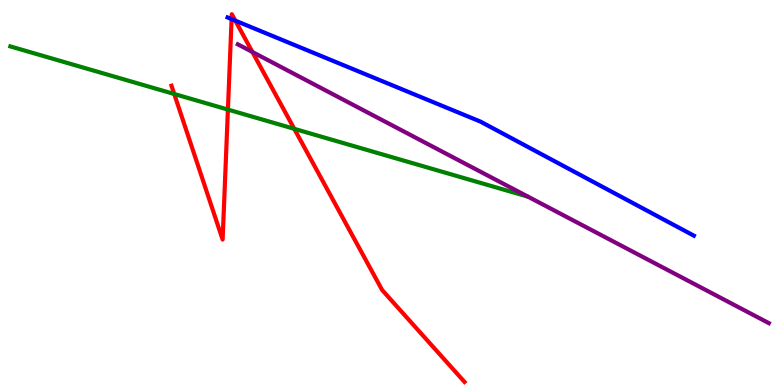[{'lines': ['blue', 'red'], 'intersections': [{'x': 2.99, 'y': 9.5}, {'x': 3.04, 'y': 9.46}]}, {'lines': ['green', 'red'], 'intersections': [{'x': 2.25, 'y': 7.56}, {'x': 2.94, 'y': 7.15}, {'x': 3.8, 'y': 6.65}]}, {'lines': ['purple', 'red'], 'intersections': [{'x': 3.26, 'y': 8.65}]}, {'lines': ['blue', 'green'], 'intersections': []}, {'lines': ['blue', 'purple'], 'intersections': []}, {'lines': ['green', 'purple'], 'intersections': []}]